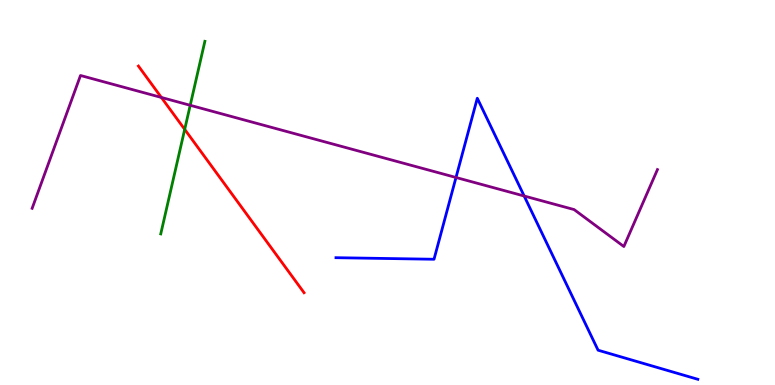[{'lines': ['blue', 'red'], 'intersections': []}, {'lines': ['green', 'red'], 'intersections': [{'x': 2.38, 'y': 6.64}]}, {'lines': ['purple', 'red'], 'intersections': [{'x': 2.08, 'y': 7.47}]}, {'lines': ['blue', 'green'], 'intersections': []}, {'lines': ['blue', 'purple'], 'intersections': [{'x': 5.88, 'y': 5.39}, {'x': 6.76, 'y': 4.91}]}, {'lines': ['green', 'purple'], 'intersections': [{'x': 2.45, 'y': 7.27}]}]